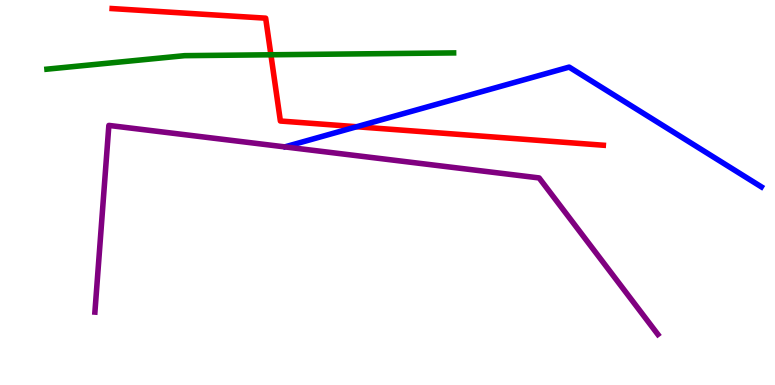[{'lines': ['blue', 'red'], 'intersections': [{'x': 4.6, 'y': 6.71}]}, {'lines': ['green', 'red'], 'intersections': [{'x': 3.5, 'y': 8.58}]}, {'lines': ['purple', 'red'], 'intersections': []}, {'lines': ['blue', 'green'], 'intersections': []}, {'lines': ['blue', 'purple'], 'intersections': []}, {'lines': ['green', 'purple'], 'intersections': []}]